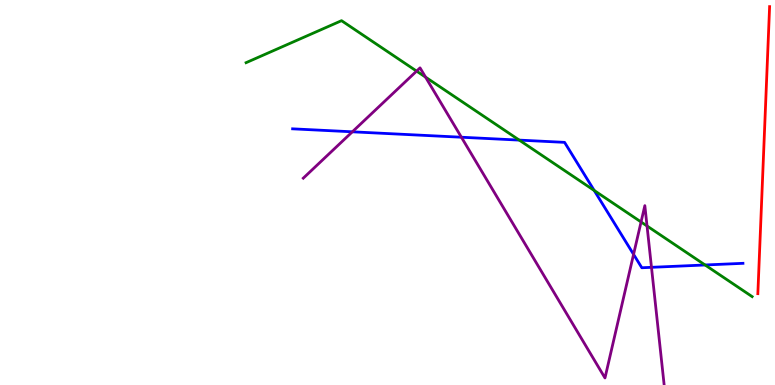[{'lines': ['blue', 'red'], 'intersections': []}, {'lines': ['green', 'red'], 'intersections': []}, {'lines': ['purple', 'red'], 'intersections': []}, {'lines': ['blue', 'green'], 'intersections': [{'x': 6.7, 'y': 6.36}, {'x': 7.67, 'y': 5.05}, {'x': 9.1, 'y': 3.12}]}, {'lines': ['blue', 'purple'], 'intersections': [{'x': 4.55, 'y': 6.58}, {'x': 5.95, 'y': 6.44}, {'x': 8.18, 'y': 3.39}, {'x': 8.41, 'y': 3.06}]}, {'lines': ['green', 'purple'], 'intersections': [{'x': 5.38, 'y': 8.15}, {'x': 5.49, 'y': 8.0}, {'x': 8.27, 'y': 4.23}, {'x': 8.35, 'y': 4.13}]}]